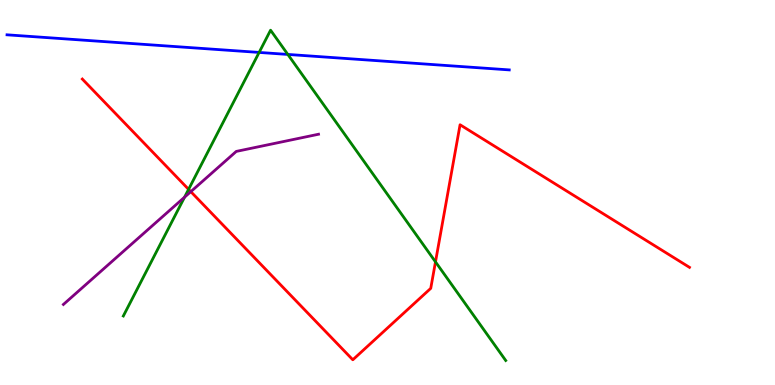[{'lines': ['blue', 'red'], 'intersections': []}, {'lines': ['green', 'red'], 'intersections': [{'x': 2.43, 'y': 5.08}, {'x': 5.62, 'y': 3.2}]}, {'lines': ['purple', 'red'], 'intersections': [{'x': 2.46, 'y': 5.02}]}, {'lines': ['blue', 'green'], 'intersections': [{'x': 3.34, 'y': 8.64}, {'x': 3.71, 'y': 8.59}]}, {'lines': ['blue', 'purple'], 'intersections': []}, {'lines': ['green', 'purple'], 'intersections': [{'x': 2.38, 'y': 4.88}]}]